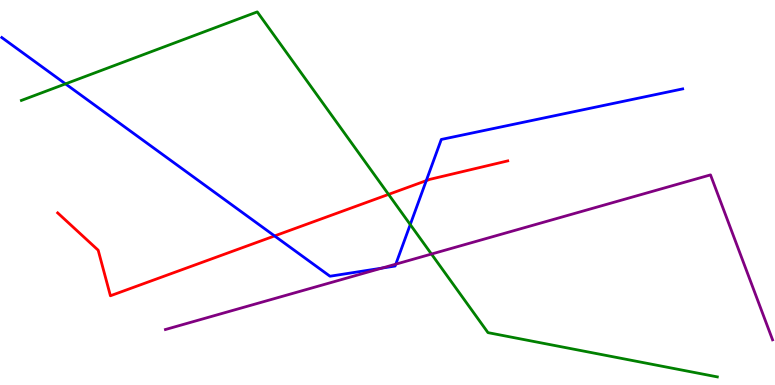[{'lines': ['blue', 'red'], 'intersections': [{'x': 3.54, 'y': 3.87}, {'x': 5.5, 'y': 5.31}]}, {'lines': ['green', 'red'], 'intersections': [{'x': 5.01, 'y': 4.95}]}, {'lines': ['purple', 'red'], 'intersections': []}, {'lines': ['blue', 'green'], 'intersections': [{'x': 0.845, 'y': 7.82}, {'x': 5.29, 'y': 4.17}]}, {'lines': ['blue', 'purple'], 'intersections': [{'x': 4.93, 'y': 3.04}, {'x': 5.11, 'y': 3.14}]}, {'lines': ['green', 'purple'], 'intersections': [{'x': 5.57, 'y': 3.4}]}]